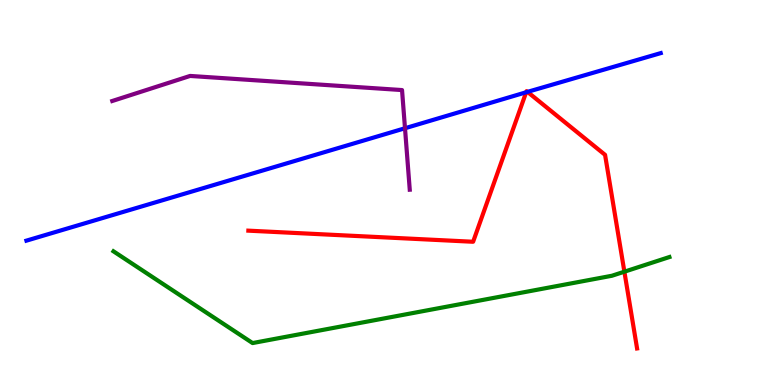[{'lines': ['blue', 'red'], 'intersections': [{'x': 6.79, 'y': 7.6}, {'x': 6.81, 'y': 7.61}]}, {'lines': ['green', 'red'], 'intersections': [{'x': 8.06, 'y': 2.94}]}, {'lines': ['purple', 'red'], 'intersections': []}, {'lines': ['blue', 'green'], 'intersections': []}, {'lines': ['blue', 'purple'], 'intersections': [{'x': 5.23, 'y': 6.67}]}, {'lines': ['green', 'purple'], 'intersections': []}]